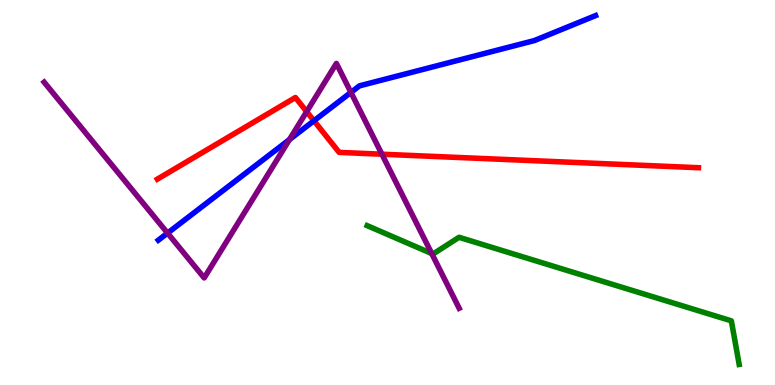[{'lines': ['blue', 'red'], 'intersections': [{'x': 4.05, 'y': 6.86}]}, {'lines': ['green', 'red'], 'intersections': []}, {'lines': ['purple', 'red'], 'intersections': [{'x': 3.96, 'y': 7.1}, {'x': 4.93, 'y': 5.99}]}, {'lines': ['blue', 'green'], 'intersections': []}, {'lines': ['blue', 'purple'], 'intersections': [{'x': 2.16, 'y': 3.95}, {'x': 3.73, 'y': 6.38}, {'x': 4.53, 'y': 7.6}]}, {'lines': ['green', 'purple'], 'intersections': [{'x': 5.57, 'y': 3.41}]}]